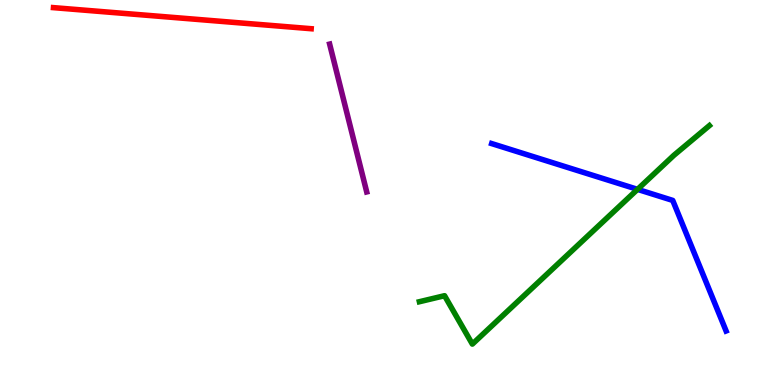[{'lines': ['blue', 'red'], 'intersections': []}, {'lines': ['green', 'red'], 'intersections': []}, {'lines': ['purple', 'red'], 'intersections': []}, {'lines': ['blue', 'green'], 'intersections': [{'x': 8.23, 'y': 5.08}]}, {'lines': ['blue', 'purple'], 'intersections': []}, {'lines': ['green', 'purple'], 'intersections': []}]